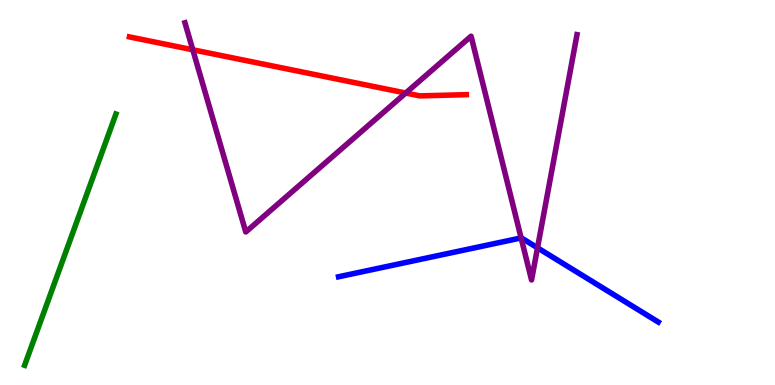[{'lines': ['blue', 'red'], 'intersections': []}, {'lines': ['green', 'red'], 'intersections': []}, {'lines': ['purple', 'red'], 'intersections': [{'x': 2.49, 'y': 8.71}, {'x': 5.24, 'y': 7.58}]}, {'lines': ['blue', 'green'], 'intersections': []}, {'lines': ['blue', 'purple'], 'intersections': [{'x': 6.72, 'y': 3.82}, {'x': 6.94, 'y': 3.56}]}, {'lines': ['green', 'purple'], 'intersections': []}]